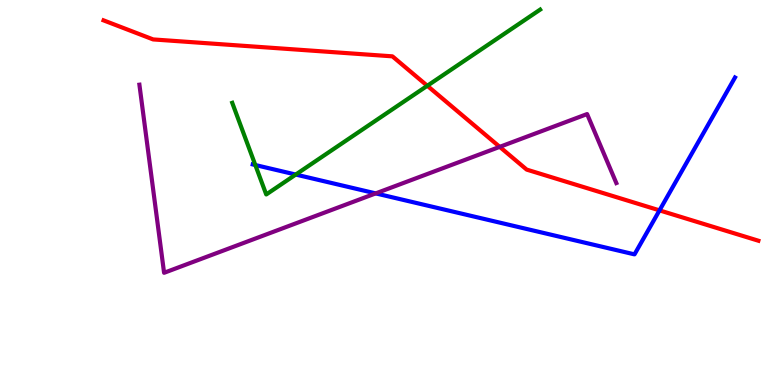[{'lines': ['blue', 'red'], 'intersections': [{'x': 8.51, 'y': 4.54}]}, {'lines': ['green', 'red'], 'intersections': [{'x': 5.51, 'y': 7.77}]}, {'lines': ['purple', 'red'], 'intersections': [{'x': 6.45, 'y': 6.19}]}, {'lines': ['blue', 'green'], 'intersections': [{'x': 3.29, 'y': 5.71}, {'x': 3.82, 'y': 5.47}]}, {'lines': ['blue', 'purple'], 'intersections': [{'x': 4.85, 'y': 4.98}]}, {'lines': ['green', 'purple'], 'intersections': []}]